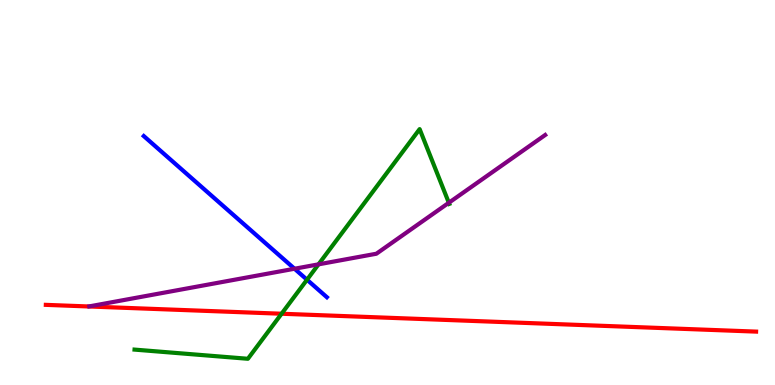[{'lines': ['blue', 'red'], 'intersections': []}, {'lines': ['green', 'red'], 'intersections': [{'x': 3.63, 'y': 1.85}]}, {'lines': ['purple', 'red'], 'intersections': []}, {'lines': ['blue', 'green'], 'intersections': [{'x': 3.96, 'y': 2.73}]}, {'lines': ['blue', 'purple'], 'intersections': [{'x': 3.8, 'y': 3.02}]}, {'lines': ['green', 'purple'], 'intersections': [{'x': 4.11, 'y': 3.13}, {'x': 5.79, 'y': 4.73}]}]